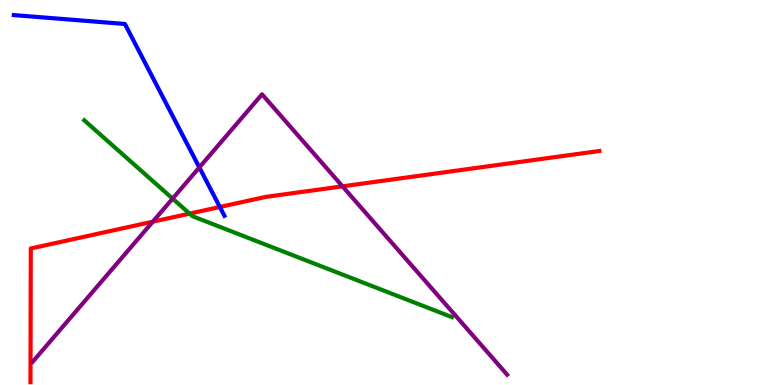[{'lines': ['blue', 'red'], 'intersections': [{'x': 2.84, 'y': 4.62}]}, {'lines': ['green', 'red'], 'intersections': [{'x': 2.45, 'y': 4.45}]}, {'lines': ['purple', 'red'], 'intersections': [{'x': 1.97, 'y': 4.24}, {'x': 4.42, 'y': 5.16}]}, {'lines': ['blue', 'green'], 'intersections': []}, {'lines': ['blue', 'purple'], 'intersections': [{'x': 2.57, 'y': 5.65}]}, {'lines': ['green', 'purple'], 'intersections': [{'x': 2.23, 'y': 4.84}]}]